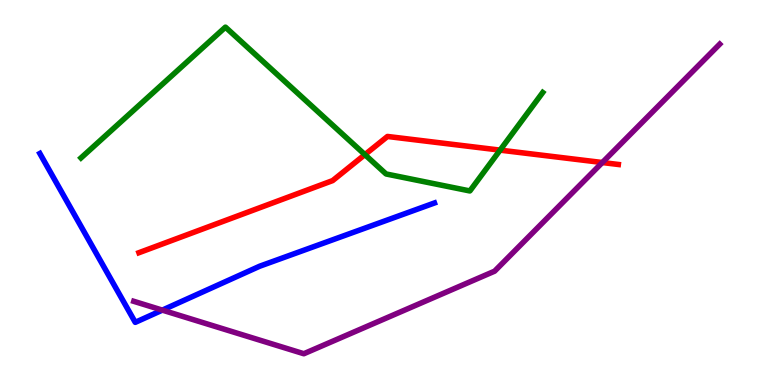[{'lines': ['blue', 'red'], 'intersections': []}, {'lines': ['green', 'red'], 'intersections': [{'x': 4.71, 'y': 5.98}, {'x': 6.45, 'y': 6.1}]}, {'lines': ['purple', 'red'], 'intersections': [{'x': 7.77, 'y': 5.78}]}, {'lines': ['blue', 'green'], 'intersections': []}, {'lines': ['blue', 'purple'], 'intersections': [{'x': 2.09, 'y': 1.94}]}, {'lines': ['green', 'purple'], 'intersections': []}]